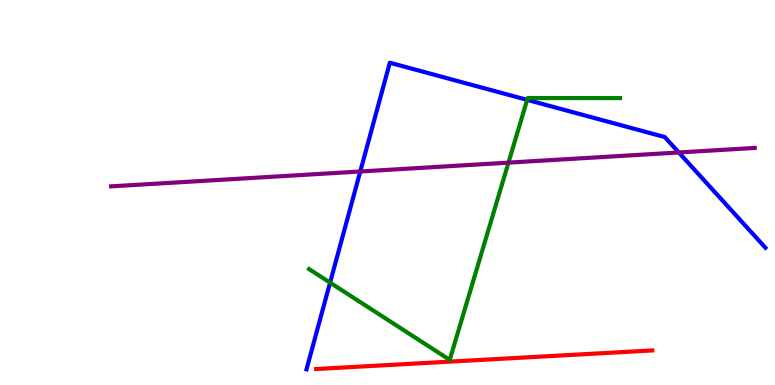[{'lines': ['blue', 'red'], 'intersections': []}, {'lines': ['green', 'red'], 'intersections': []}, {'lines': ['purple', 'red'], 'intersections': []}, {'lines': ['blue', 'green'], 'intersections': [{'x': 4.26, 'y': 2.66}, {'x': 6.8, 'y': 7.41}]}, {'lines': ['blue', 'purple'], 'intersections': [{'x': 4.65, 'y': 5.55}, {'x': 8.76, 'y': 6.04}]}, {'lines': ['green', 'purple'], 'intersections': [{'x': 6.56, 'y': 5.78}]}]